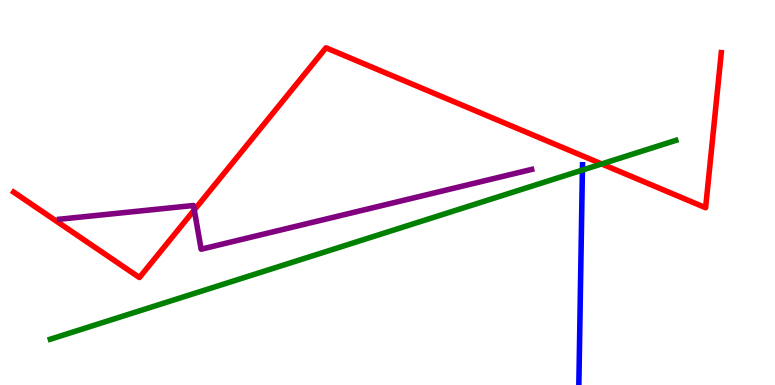[{'lines': ['blue', 'red'], 'intersections': []}, {'lines': ['green', 'red'], 'intersections': [{'x': 7.76, 'y': 5.74}]}, {'lines': ['purple', 'red'], 'intersections': [{'x': 2.51, 'y': 4.55}]}, {'lines': ['blue', 'green'], 'intersections': [{'x': 7.51, 'y': 5.58}]}, {'lines': ['blue', 'purple'], 'intersections': []}, {'lines': ['green', 'purple'], 'intersections': []}]